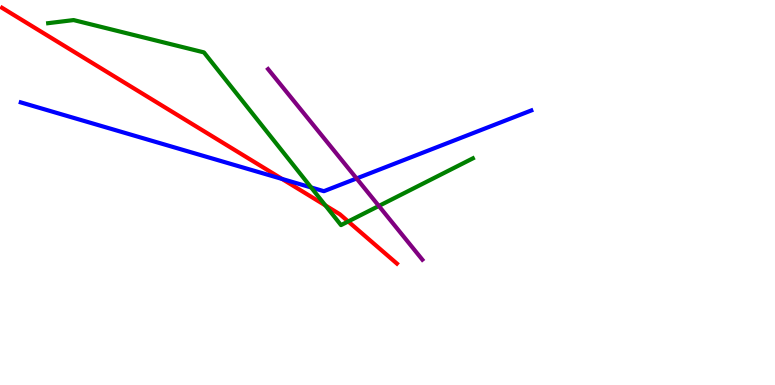[{'lines': ['blue', 'red'], 'intersections': [{'x': 3.64, 'y': 5.35}]}, {'lines': ['green', 'red'], 'intersections': [{'x': 4.2, 'y': 4.66}, {'x': 4.49, 'y': 4.25}]}, {'lines': ['purple', 'red'], 'intersections': []}, {'lines': ['blue', 'green'], 'intersections': [{'x': 4.01, 'y': 5.13}]}, {'lines': ['blue', 'purple'], 'intersections': [{'x': 4.6, 'y': 5.36}]}, {'lines': ['green', 'purple'], 'intersections': [{'x': 4.89, 'y': 4.65}]}]